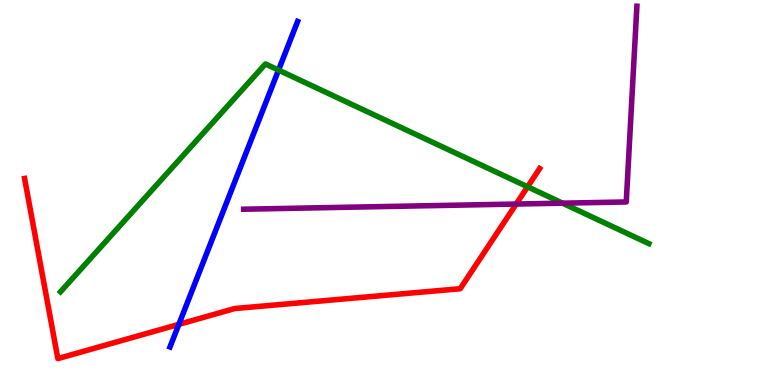[{'lines': ['blue', 'red'], 'intersections': [{'x': 2.31, 'y': 1.58}]}, {'lines': ['green', 'red'], 'intersections': [{'x': 6.81, 'y': 5.15}]}, {'lines': ['purple', 'red'], 'intersections': [{'x': 6.66, 'y': 4.7}]}, {'lines': ['blue', 'green'], 'intersections': [{'x': 3.59, 'y': 8.18}]}, {'lines': ['blue', 'purple'], 'intersections': []}, {'lines': ['green', 'purple'], 'intersections': [{'x': 7.26, 'y': 4.72}]}]